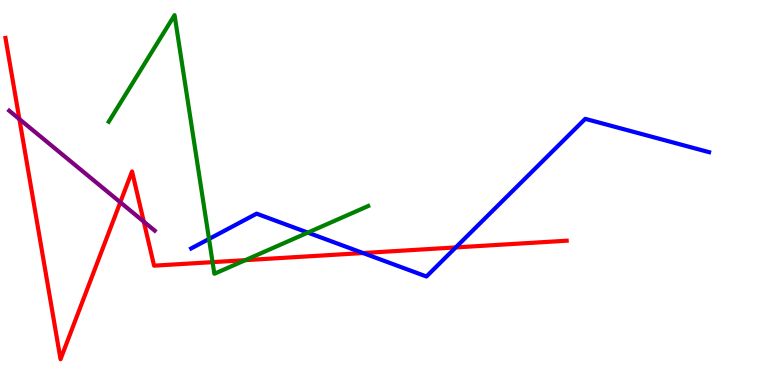[{'lines': ['blue', 'red'], 'intersections': [{'x': 4.68, 'y': 3.43}, {'x': 5.88, 'y': 3.57}]}, {'lines': ['green', 'red'], 'intersections': [{'x': 2.74, 'y': 3.19}, {'x': 3.16, 'y': 3.24}]}, {'lines': ['purple', 'red'], 'intersections': [{'x': 0.25, 'y': 6.91}, {'x': 1.55, 'y': 4.75}, {'x': 1.86, 'y': 4.24}]}, {'lines': ['blue', 'green'], 'intersections': [{'x': 2.7, 'y': 3.79}, {'x': 3.97, 'y': 3.96}]}, {'lines': ['blue', 'purple'], 'intersections': []}, {'lines': ['green', 'purple'], 'intersections': []}]